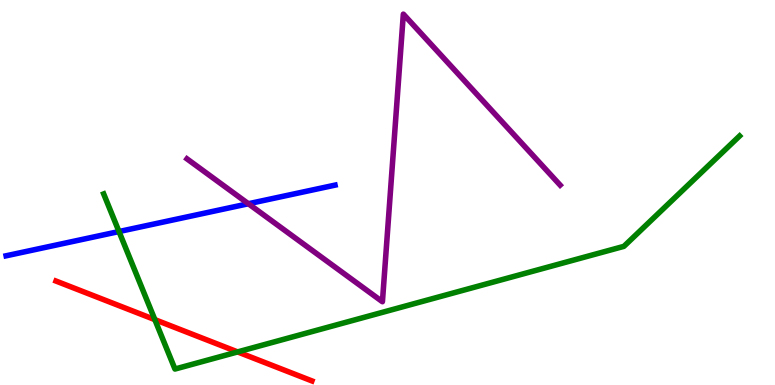[{'lines': ['blue', 'red'], 'intersections': []}, {'lines': ['green', 'red'], 'intersections': [{'x': 2.0, 'y': 1.7}, {'x': 3.07, 'y': 0.859}]}, {'lines': ['purple', 'red'], 'intersections': []}, {'lines': ['blue', 'green'], 'intersections': [{'x': 1.54, 'y': 3.99}]}, {'lines': ['blue', 'purple'], 'intersections': [{'x': 3.2, 'y': 4.71}]}, {'lines': ['green', 'purple'], 'intersections': []}]